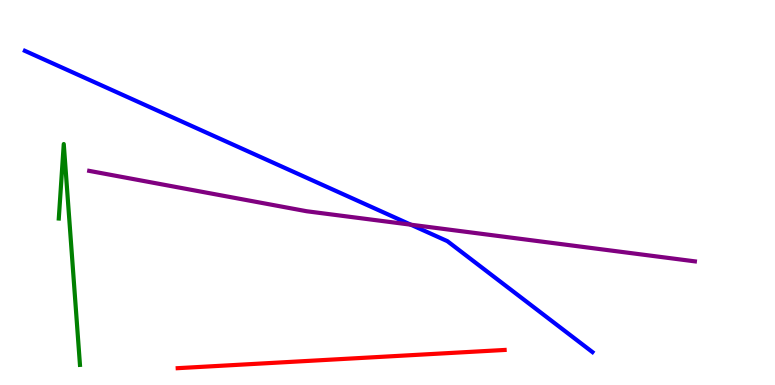[{'lines': ['blue', 'red'], 'intersections': []}, {'lines': ['green', 'red'], 'intersections': []}, {'lines': ['purple', 'red'], 'intersections': []}, {'lines': ['blue', 'green'], 'intersections': []}, {'lines': ['blue', 'purple'], 'intersections': [{'x': 5.3, 'y': 4.16}]}, {'lines': ['green', 'purple'], 'intersections': []}]